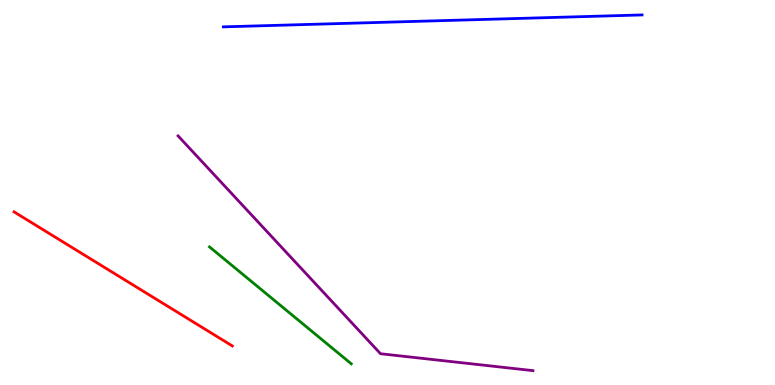[{'lines': ['blue', 'red'], 'intersections': []}, {'lines': ['green', 'red'], 'intersections': []}, {'lines': ['purple', 'red'], 'intersections': []}, {'lines': ['blue', 'green'], 'intersections': []}, {'lines': ['blue', 'purple'], 'intersections': []}, {'lines': ['green', 'purple'], 'intersections': []}]